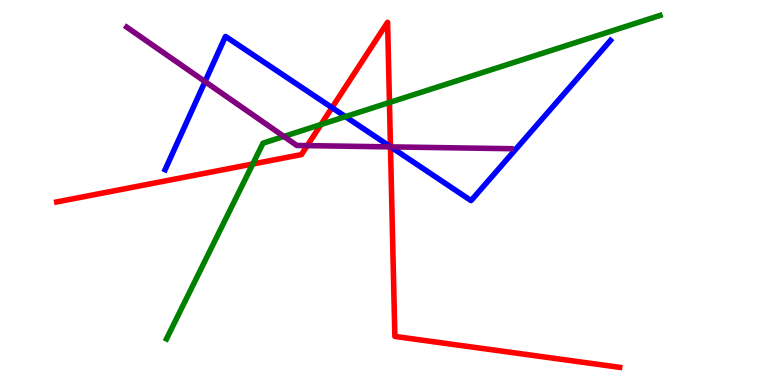[{'lines': ['blue', 'red'], 'intersections': [{'x': 4.28, 'y': 7.2}, {'x': 5.04, 'y': 6.19}]}, {'lines': ['green', 'red'], 'intersections': [{'x': 3.26, 'y': 5.74}, {'x': 4.14, 'y': 6.77}, {'x': 5.03, 'y': 7.34}]}, {'lines': ['purple', 'red'], 'intersections': [{'x': 3.96, 'y': 6.22}, {'x': 5.04, 'y': 6.18}]}, {'lines': ['blue', 'green'], 'intersections': [{'x': 4.46, 'y': 6.97}]}, {'lines': ['blue', 'purple'], 'intersections': [{'x': 2.65, 'y': 7.88}, {'x': 5.04, 'y': 6.18}]}, {'lines': ['green', 'purple'], 'intersections': [{'x': 3.66, 'y': 6.46}]}]